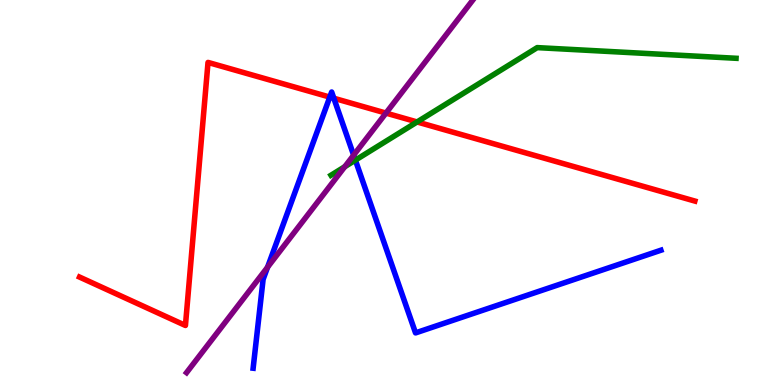[{'lines': ['blue', 'red'], 'intersections': [{'x': 4.26, 'y': 7.48}, {'x': 4.31, 'y': 7.45}]}, {'lines': ['green', 'red'], 'intersections': [{'x': 5.38, 'y': 6.83}]}, {'lines': ['purple', 'red'], 'intersections': [{'x': 4.98, 'y': 7.06}]}, {'lines': ['blue', 'green'], 'intersections': [{'x': 4.59, 'y': 5.84}]}, {'lines': ['blue', 'purple'], 'intersections': [{'x': 3.45, 'y': 3.06}, {'x': 4.56, 'y': 5.97}]}, {'lines': ['green', 'purple'], 'intersections': [{'x': 4.45, 'y': 5.67}]}]